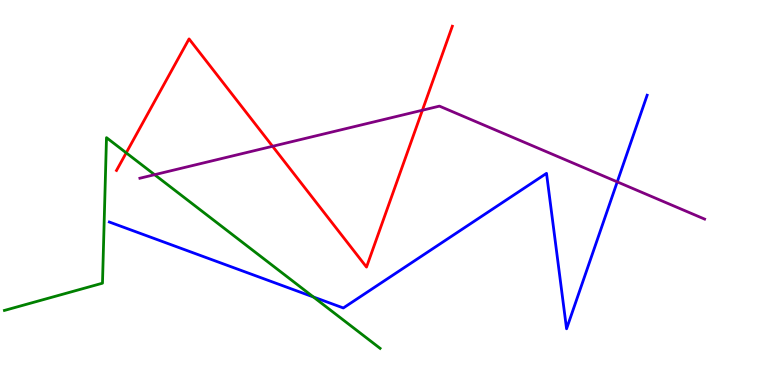[{'lines': ['blue', 'red'], 'intersections': []}, {'lines': ['green', 'red'], 'intersections': [{'x': 1.63, 'y': 6.03}]}, {'lines': ['purple', 'red'], 'intersections': [{'x': 3.52, 'y': 6.2}, {'x': 5.45, 'y': 7.14}]}, {'lines': ['blue', 'green'], 'intersections': [{'x': 4.04, 'y': 2.29}]}, {'lines': ['blue', 'purple'], 'intersections': [{'x': 7.96, 'y': 5.28}]}, {'lines': ['green', 'purple'], 'intersections': [{'x': 1.99, 'y': 5.46}]}]